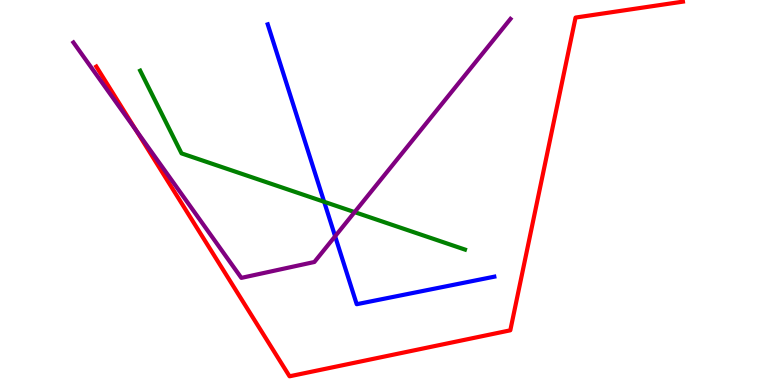[{'lines': ['blue', 'red'], 'intersections': []}, {'lines': ['green', 'red'], 'intersections': []}, {'lines': ['purple', 'red'], 'intersections': [{'x': 1.76, 'y': 6.62}]}, {'lines': ['blue', 'green'], 'intersections': [{'x': 4.18, 'y': 4.76}]}, {'lines': ['blue', 'purple'], 'intersections': [{'x': 4.32, 'y': 3.86}]}, {'lines': ['green', 'purple'], 'intersections': [{'x': 4.58, 'y': 4.49}]}]